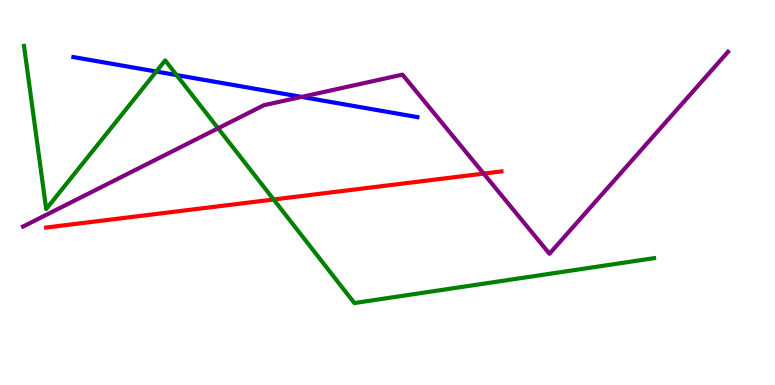[{'lines': ['blue', 'red'], 'intersections': []}, {'lines': ['green', 'red'], 'intersections': [{'x': 3.53, 'y': 4.82}]}, {'lines': ['purple', 'red'], 'intersections': [{'x': 6.24, 'y': 5.49}]}, {'lines': ['blue', 'green'], 'intersections': [{'x': 2.02, 'y': 8.14}, {'x': 2.28, 'y': 8.05}]}, {'lines': ['blue', 'purple'], 'intersections': [{'x': 3.89, 'y': 7.48}]}, {'lines': ['green', 'purple'], 'intersections': [{'x': 2.81, 'y': 6.67}]}]